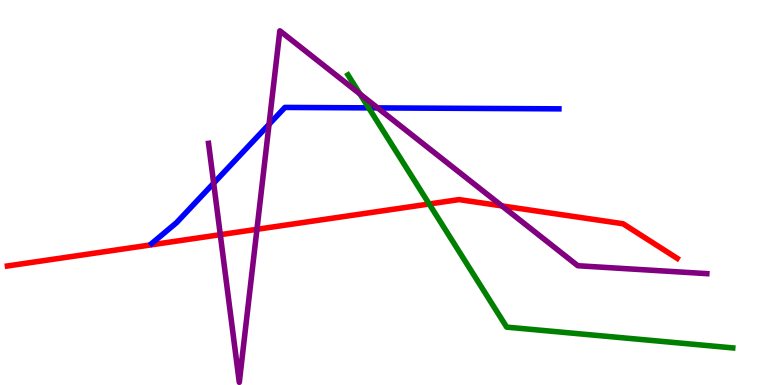[{'lines': ['blue', 'red'], 'intersections': []}, {'lines': ['green', 'red'], 'intersections': [{'x': 5.54, 'y': 4.7}]}, {'lines': ['purple', 'red'], 'intersections': [{'x': 2.84, 'y': 3.9}, {'x': 3.32, 'y': 4.04}, {'x': 6.48, 'y': 4.65}]}, {'lines': ['blue', 'green'], 'intersections': [{'x': 4.76, 'y': 7.2}]}, {'lines': ['blue', 'purple'], 'intersections': [{'x': 2.76, 'y': 5.24}, {'x': 3.47, 'y': 6.77}, {'x': 4.87, 'y': 7.2}]}, {'lines': ['green', 'purple'], 'intersections': [{'x': 4.64, 'y': 7.56}]}]